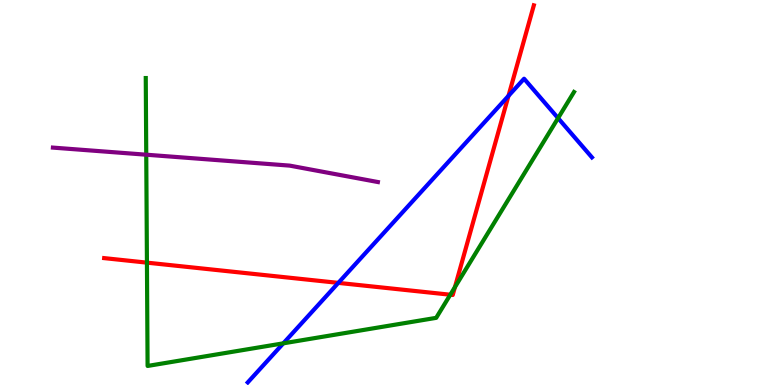[{'lines': ['blue', 'red'], 'intersections': [{'x': 4.37, 'y': 2.65}, {'x': 6.56, 'y': 7.51}]}, {'lines': ['green', 'red'], 'intersections': [{'x': 1.9, 'y': 3.18}, {'x': 5.81, 'y': 2.34}, {'x': 5.87, 'y': 2.54}]}, {'lines': ['purple', 'red'], 'intersections': []}, {'lines': ['blue', 'green'], 'intersections': [{'x': 3.66, 'y': 1.08}, {'x': 7.2, 'y': 6.93}]}, {'lines': ['blue', 'purple'], 'intersections': []}, {'lines': ['green', 'purple'], 'intersections': [{'x': 1.89, 'y': 5.98}]}]